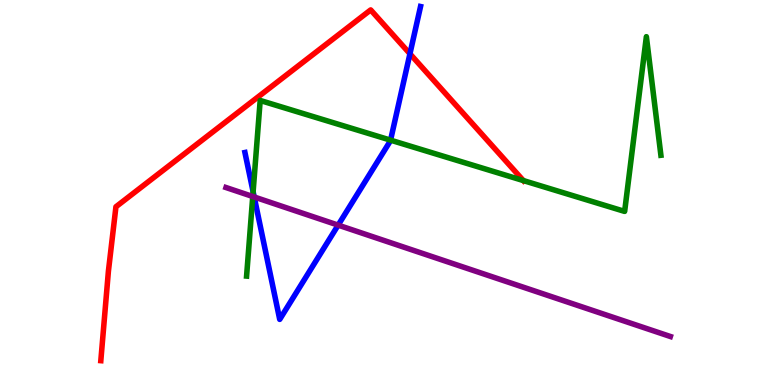[{'lines': ['blue', 'red'], 'intersections': [{'x': 5.29, 'y': 8.6}]}, {'lines': ['green', 'red'], 'intersections': [{'x': 6.75, 'y': 5.31}]}, {'lines': ['purple', 'red'], 'intersections': []}, {'lines': ['blue', 'green'], 'intersections': [{'x': 3.27, 'y': 5.02}, {'x': 5.04, 'y': 6.36}]}, {'lines': ['blue', 'purple'], 'intersections': [{'x': 3.28, 'y': 4.88}, {'x': 4.36, 'y': 4.15}]}, {'lines': ['green', 'purple'], 'intersections': [{'x': 3.26, 'y': 4.9}]}]